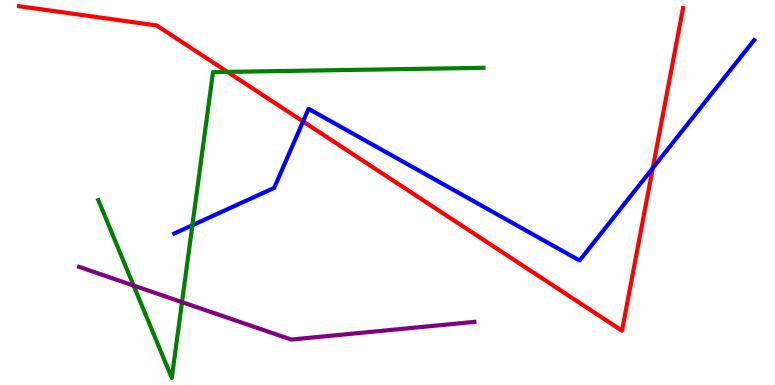[{'lines': ['blue', 'red'], 'intersections': [{'x': 3.91, 'y': 6.84}, {'x': 8.42, 'y': 5.63}]}, {'lines': ['green', 'red'], 'intersections': [{'x': 2.93, 'y': 8.13}]}, {'lines': ['purple', 'red'], 'intersections': []}, {'lines': ['blue', 'green'], 'intersections': [{'x': 2.48, 'y': 4.15}]}, {'lines': ['blue', 'purple'], 'intersections': []}, {'lines': ['green', 'purple'], 'intersections': [{'x': 1.72, 'y': 2.58}, {'x': 2.35, 'y': 2.15}]}]